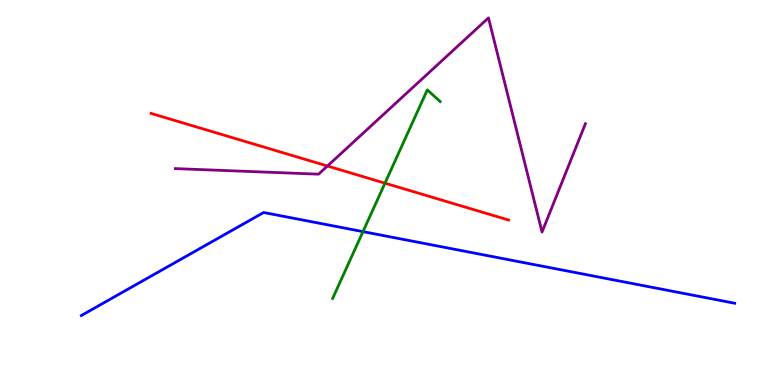[{'lines': ['blue', 'red'], 'intersections': []}, {'lines': ['green', 'red'], 'intersections': [{'x': 4.97, 'y': 5.24}]}, {'lines': ['purple', 'red'], 'intersections': [{'x': 4.23, 'y': 5.69}]}, {'lines': ['blue', 'green'], 'intersections': [{'x': 4.68, 'y': 3.98}]}, {'lines': ['blue', 'purple'], 'intersections': []}, {'lines': ['green', 'purple'], 'intersections': []}]